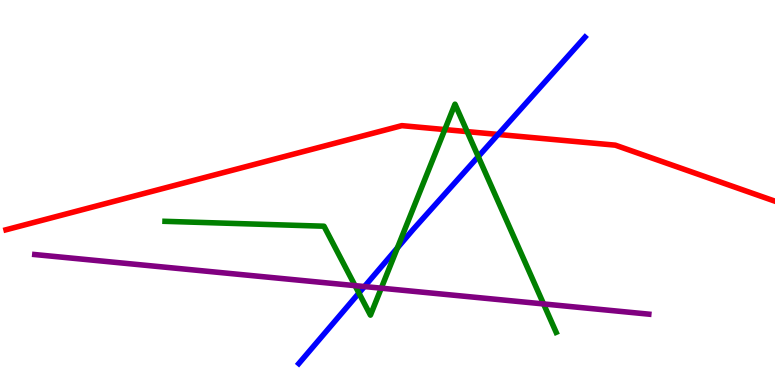[{'lines': ['blue', 'red'], 'intersections': [{'x': 6.43, 'y': 6.51}]}, {'lines': ['green', 'red'], 'intersections': [{'x': 5.74, 'y': 6.63}, {'x': 6.03, 'y': 6.58}]}, {'lines': ['purple', 'red'], 'intersections': []}, {'lines': ['blue', 'green'], 'intersections': [{'x': 4.63, 'y': 2.39}, {'x': 5.13, 'y': 3.56}, {'x': 6.17, 'y': 5.93}]}, {'lines': ['blue', 'purple'], 'intersections': [{'x': 4.7, 'y': 2.56}]}, {'lines': ['green', 'purple'], 'intersections': [{'x': 4.58, 'y': 2.58}, {'x': 4.92, 'y': 2.51}, {'x': 7.01, 'y': 2.11}]}]